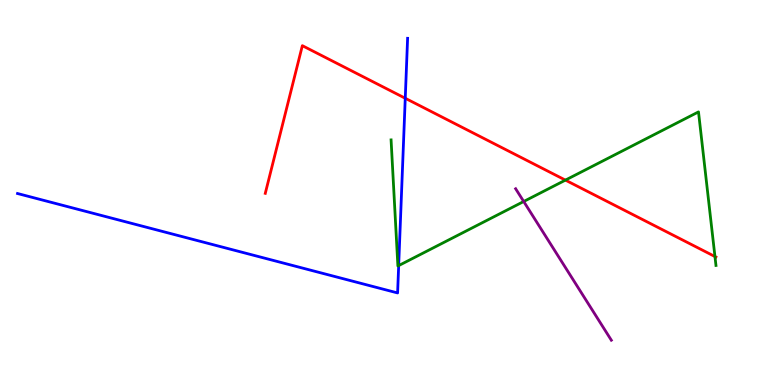[{'lines': ['blue', 'red'], 'intersections': [{'x': 5.23, 'y': 7.45}]}, {'lines': ['green', 'red'], 'intersections': [{'x': 7.3, 'y': 5.32}, {'x': 9.23, 'y': 3.34}]}, {'lines': ['purple', 'red'], 'intersections': []}, {'lines': ['blue', 'green'], 'intersections': [{'x': 5.14, 'y': 3.1}]}, {'lines': ['blue', 'purple'], 'intersections': []}, {'lines': ['green', 'purple'], 'intersections': [{'x': 6.76, 'y': 4.77}]}]